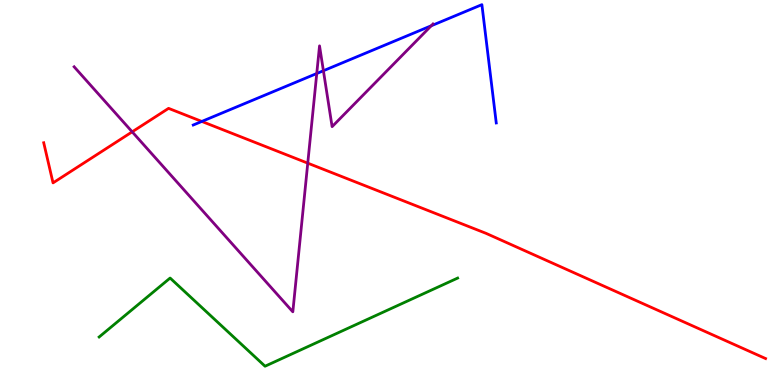[{'lines': ['blue', 'red'], 'intersections': [{'x': 2.6, 'y': 6.85}]}, {'lines': ['green', 'red'], 'intersections': []}, {'lines': ['purple', 'red'], 'intersections': [{'x': 1.71, 'y': 6.58}, {'x': 3.97, 'y': 5.76}]}, {'lines': ['blue', 'green'], 'intersections': []}, {'lines': ['blue', 'purple'], 'intersections': [{'x': 4.09, 'y': 8.09}, {'x': 4.17, 'y': 8.16}, {'x': 5.56, 'y': 9.33}]}, {'lines': ['green', 'purple'], 'intersections': []}]